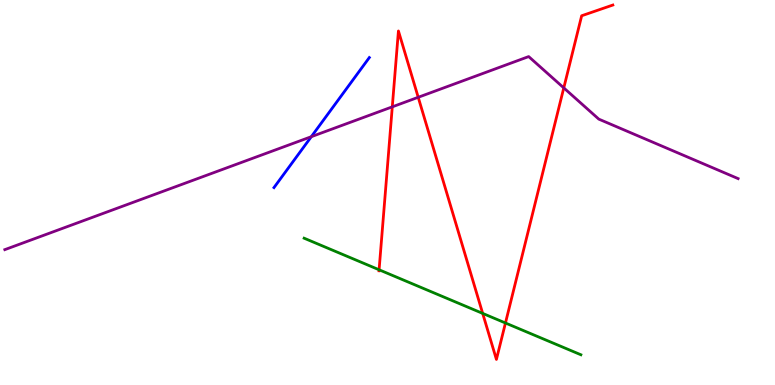[{'lines': ['blue', 'red'], 'intersections': []}, {'lines': ['green', 'red'], 'intersections': [{'x': 4.89, 'y': 2.99}, {'x': 6.23, 'y': 1.86}, {'x': 6.52, 'y': 1.61}]}, {'lines': ['purple', 'red'], 'intersections': [{'x': 5.06, 'y': 7.22}, {'x': 5.4, 'y': 7.47}, {'x': 7.27, 'y': 7.72}]}, {'lines': ['blue', 'green'], 'intersections': []}, {'lines': ['blue', 'purple'], 'intersections': [{'x': 4.02, 'y': 6.45}]}, {'lines': ['green', 'purple'], 'intersections': []}]